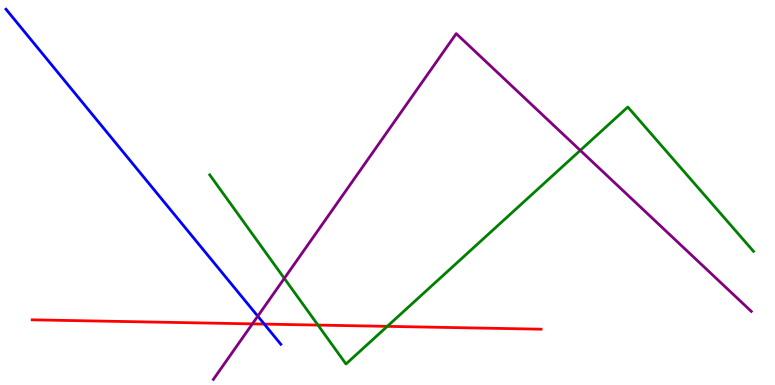[{'lines': ['blue', 'red'], 'intersections': [{'x': 3.41, 'y': 1.58}]}, {'lines': ['green', 'red'], 'intersections': [{'x': 4.1, 'y': 1.56}, {'x': 5.0, 'y': 1.52}]}, {'lines': ['purple', 'red'], 'intersections': [{'x': 3.26, 'y': 1.59}]}, {'lines': ['blue', 'green'], 'intersections': []}, {'lines': ['blue', 'purple'], 'intersections': [{'x': 3.33, 'y': 1.79}]}, {'lines': ['green', 'purple'], 'intersections': [{'x': 3.67, 'y': 2.77}, {'x': 7.49, 'y': 6.09}]}]